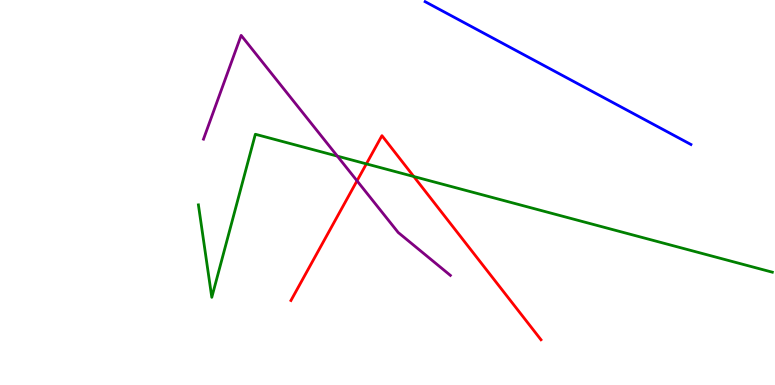[{'lines': ['blue', 'red'], 'intersections': []}, {'lines': ['green', 'red'], 'intersections': [{'x': 4.73, 'y': 5.74}, {'x': 5.34, 'y': 5.42}]}, {'lines': ['purple', 'red'], 'intersections': [{'x': 4.61, 'y': 5.3}]}, {'lines': ['blue', 'green'], 'intersections': []}, {'lines': ['blue', 'purple'], 'intersections': []}, {'lines': ['green', 'purple'], 'intersections': [{'x': 4.35, 'y': 5.94}]}]